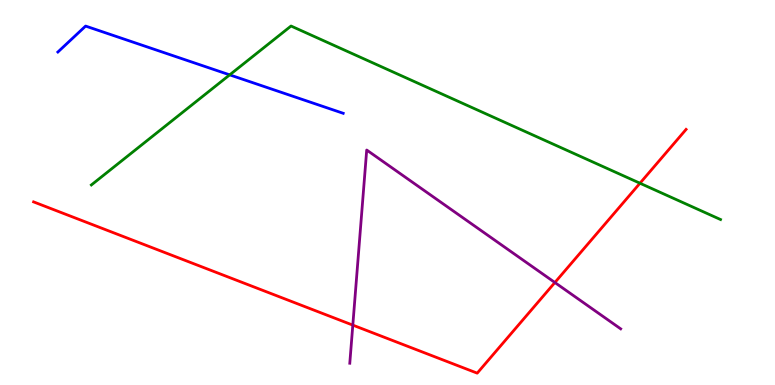[{'lines': ['blue', 'red'], 'intersections': []}, {'lines': ['green', 'red'], 'intersections': [{'x': 8.26, 'y': 5.24}]}, {'lines': ['purple', 'red'], 'intersections': [{'x': 4.55, 'y': 1.56}, {'x': 7.16, 'y': 2.66}]}, {'lines': ['blue', 'green'], 'intersections': [{'x': 2.96, 'y': 8.06}]}, {'lines': ['blue', 'purple'], 'intersections': []}, {'lines': ['green', 'purple'], 'intersections': []}]